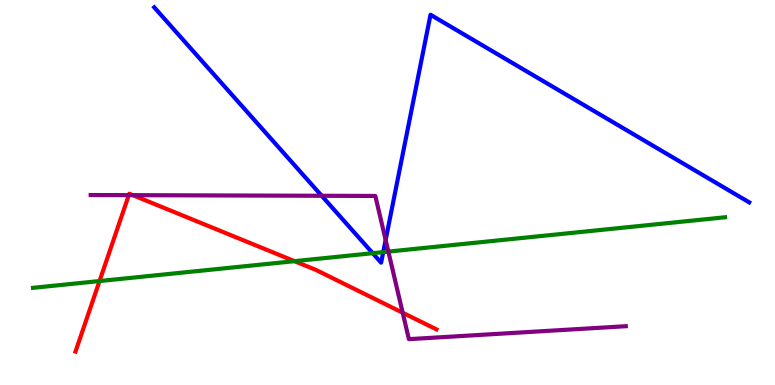[{'lines': ['blue', 'red'], 'intersections': []}, {'lines': ['green', 'red'], 'intersections': [{'x': 1.28, 'y': 2.7}, {'x': 3.8, 'y': 3.22}]}, {'lines': ['purple', 'red'], 'intersections': [{'x': 1.66, 'y': 4.93}, {'x': 1.71, 'y': 4.93}, {'x': 5.2, 'y': 1.88}]}, {'lines': ['blue', 'green'], 'intersections': [{'x': 4.81, 'y': 3.42}, {'x': 4.94, 'y': 3.45}]}, {'lines': ['blue', 'purple'], 'intersections': [{'x': 4.15, 'y': 4.91}, {'x': 4.98, 'y': 3.77}]}, {'lines': ['green', 'purple'], 'intersections': [{'x': 5.01, 'y': 3.46}]}]